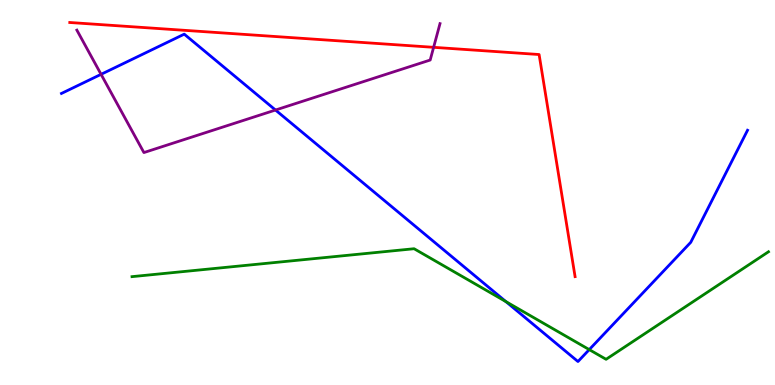[{'lines': ['blue', 'red'], 'intersections': []}, {'lines': ['green', 'red'], 'intersections': []}, {'lines': ['purple', 'red'], 'intersections': [{'x': 5.6, 'y': 8.77}]}, {'lines': ['blue', 'green'], 'intersections': [{'x': 6.53, 'y': 2.17}, {'x': 7.6, 'y': 0.919}]}, {'lines': ['blue', 'purple'], 'intersections': [{'x': 1.3, 'y': 8.07}, {'x': 3.55, 'y': 7.14}]}, {'lines': ['green', 'purple'], 'intersections': []}]